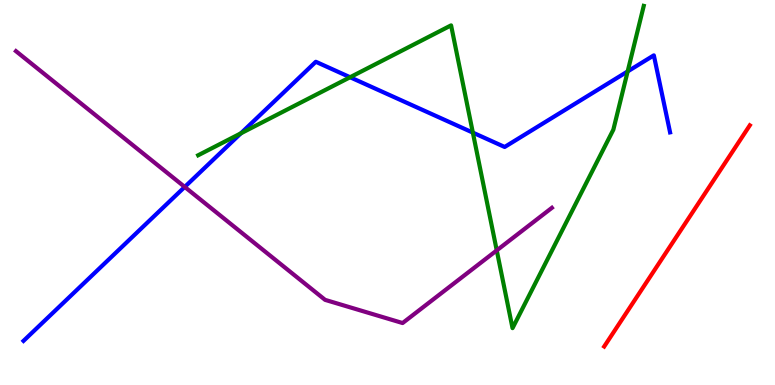[{'lines': ['blue', 'red'], 'intersections': []}, {'lines': ['green', 'red'], 'intersections': []}, {'lines': ['purple', 'red'], 'intersections': []}, {'lines': ['blue', 'green'], 'intersections': [{'x': 3.11, 'y': 6.54}, {'x': 4.52, 'y': 7.99}, {'x': 6.1, 'y': 6.56}, {'x': 8.1, 'y': 8.14}]}, {'lines': ['blue', 'purple'], 'intersections': [{'x': 2.38, 'y': 5.14}]}, {'lines': ['green', 'purple'], 'intersections': [{'x': 6.41, 'y': 3.5}]}]